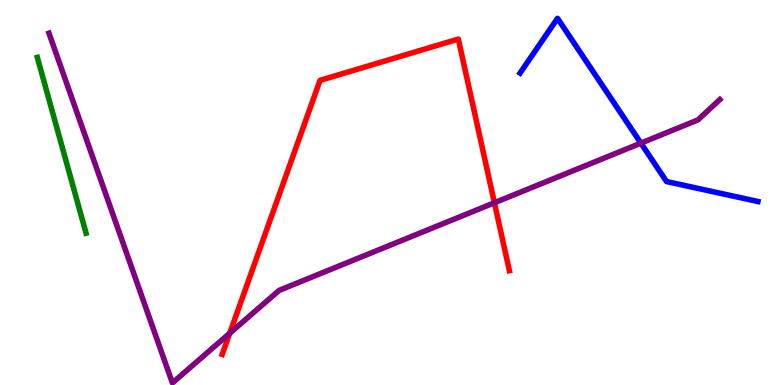[{'lines': ['blue', 'red'], 'intersections': []}, {'lines': ['green', 'red'], 'intersections': []}, {'lines': ['purple', 'red'], 'intersections': [{'x': 2.96, 'y': 1.35}, {'x': 6.38, 'y': 4.73}]}, {'lines': ['blue', 'green'], 'intersections': []}, {'lines': ['blue', 'purple'], 'intersections': [{'x': 8.27, 'y': 6.28}]}, {'lines': ['green', 'purple'], 'intersections': []}]